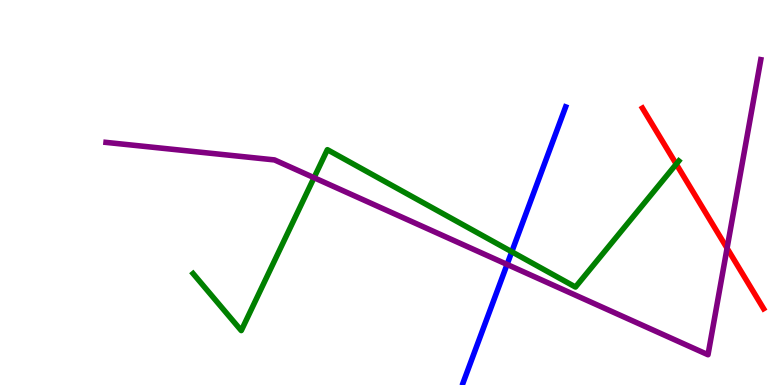[{'lines': ['blue', 'red'], 'intersections': []}, {'lines': ['green', 'red'], 'intersections': [{'x': 8.73, 'y': 5.74}]}, {'lines': ['purple', 'red'], 'intersections': [{'x': 9.38, 'y': 3.55}]}, {'lines': ['blue', 'green'], 'intersections': [{'x': 6.6, 'y': 3.46}]}, {'lines': ['blue', 'purple'], 'intersections': [{'x': 6.54, 'y': 3.13}]}, {'lines': ['green', 'purple'], 'intersections': [{'x': 4.05, 'y': 5.38}]}]